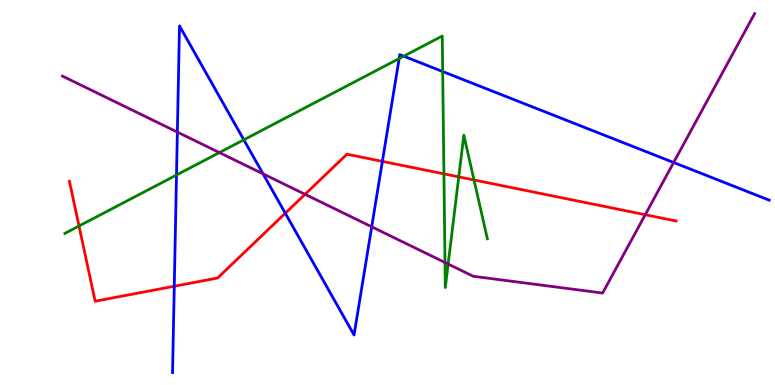[{'lines': ['blue', 'red'], 'intersections': [{'x': 2.25, 'y': 2.57}, {'x': 3.68, 'y': 4.46}, {'x': 4.93, 'y': 5.81}]}, {'lines': ['green', 'red'], 'intersections': [{'x': 1.02, 'y': 4.13}, {'x': 5.73, 'y': 5.48}, {'x': 5.92, 'y': 5.41}, {'x': 6.12, 'y': 5.33}]}, {'lines': ['purple', 'red'], 'intersections': [{'x': 3.94, 'y': 4.95}, {'x': 8.33, 'y': 4.42}]}, {'lines': ['blue', 'green'], 'intersections': [{'x': 2.28, 'y': 5.45}, {'x': 3.15, 'y': 6.37}, {'x': 5.15, 'y': 8.48}, {'x': 5.21, 'y': 8.54}, {'x': 5.71, 'y': 8.14}]}, {'lines': ['blue', 'purple'], 'intersections': [{'x': 2.29, 'y': 6.57}, {'x': 3.39, 'y': 5.48}, {'x': 4.8, 'y': 4.11}, {'x': 8.69, 'y': 5.78}]}, {'lines': ['green', 'purple'], 'intersections': [{'x': 2.83, 'y': 6.04}, {'x': 5.74, 'y': 3.18}, {'x': 5.78, 'y': 3.14}]}]